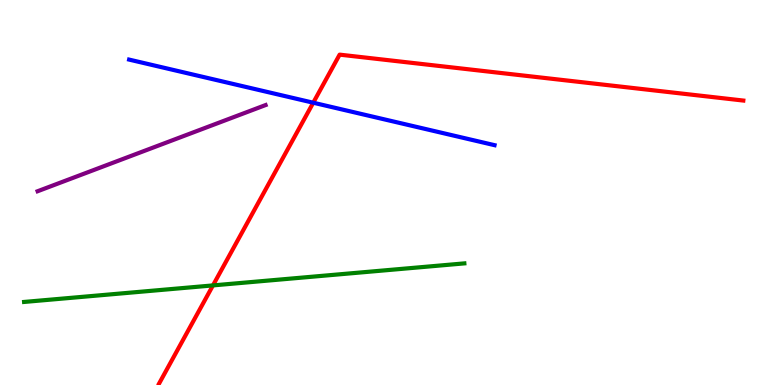[{'lines': ['blue', 'red'], 'intersections': [{'x': 4.04, 'y': 7.33}]}, {'lines': ['green', 'red'], 'intersections': [{'x': 2.75, 'y': 2.59}]}, {'lines': ['purple', 'red'], 'intersections': []}, {'lines': ['blue', 'green'], 'intersections': []}, {'lines': ['blue', 'purple'], 'intersections': []}, {'lines': ['green', 'purple'], 'intersections': []}]